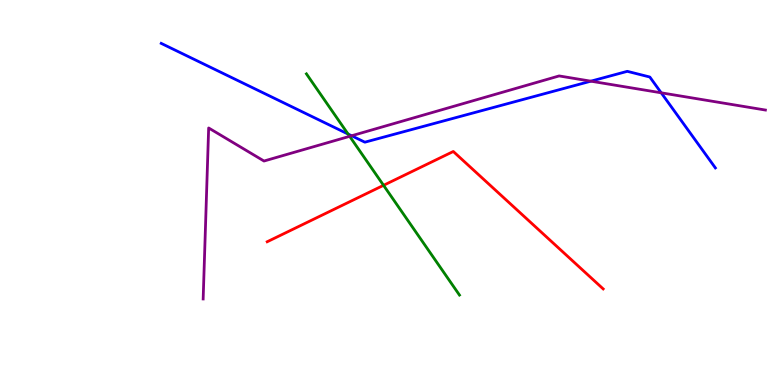[{'lines': ['blue', 'red'], 'intersections': []}, {'lines': ['green', 'red'], 'intersections': [{'x': 4.95, 'y': 5.19}]}, {'lines': ['purple', 'red'], 'intersections': []}, {'lines': ['blue', 'green'], 'intersections': [{'x': 4.49, 'y': 6.52}]}, {'lines': ['blue', 'purple'], 'intersections': [{'x': 4.54, 'y': 6.47}, {'x': 7.62, 'y': 7.89}, {'x': 8.53, 'y': 7.59}]}, {'lines': ['green', 'purple'], 'intersections': [{'x': 4.51, 'y': 6.46}]}]